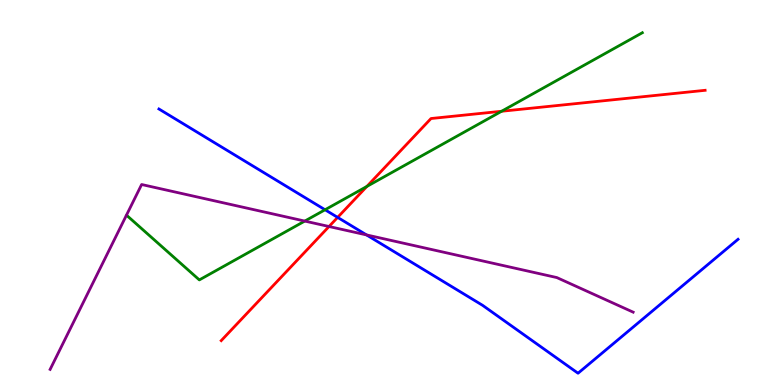[{'lines': ['blue', 'red'], 'intersections': [{'x': 4.36, 'y': 4.35}]}, {'lines': ['green', 'red'], 'intersections': [{'x': 4.73, 'y': 5.16}, {'x': 6.47, 'y': 7.11}]}, {'lines': ['purple', 'red'], 'intersections': [{'x': 4.25, 'y': 4.12}]}, {'lines': ['blue', 'green'], 'intersections': [{'x': 4.19, 'y': 4.55}]}, {'lines': ['blue', 'purple'], 'intersections': [{'x': 4.73, 'y': 3.9}]}, {'lines': ['green', 'purple'], 'intersections': [{'x': 3.93, 'y': 4.26}]}]